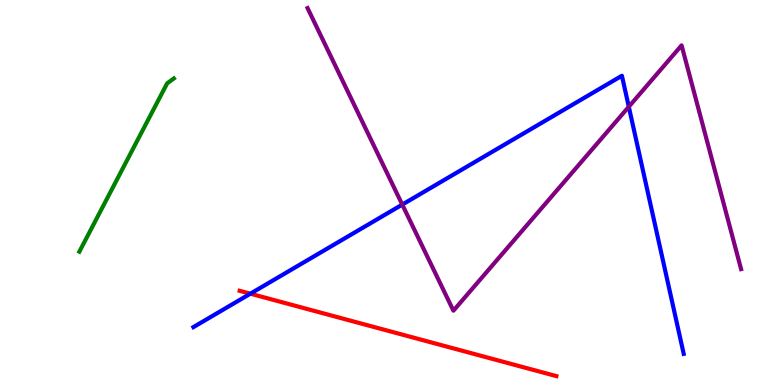[{'lines': ['blue', 'red'], 'intersections': [{'x': 3.23, 'y': 2.37}]}, {'lines': ['green', 'red'], 'intersections': []}, {'lines': ['purple', 'red'], 'intersections': []}, {'lines': ['blue', 'green'], 'intersections': []}, {'lines': ['blue', 'purple'], 'intersections': [{'x': 5.19, 'y': 4.69}, {'x': 8.11, 'y': 7.23}]}, {'lines': ['green', 'purple'], 'intersections': []}]